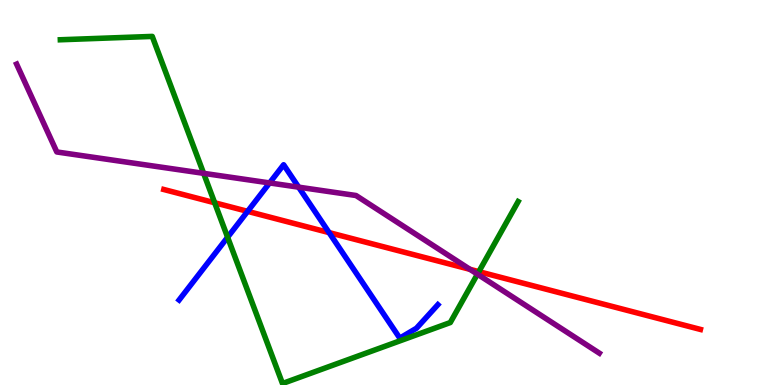[{'lines': ['blue', 'red'], 'intersections': [{'x': 3.19, 'y': 4.51}, {'x': 4.25, 'y': 3.96}]}, {'lines': ['green', 'red'], 'intersections': [{'x': 2.77, 'y': 4.73}, {'x': 6.18, 'y': 2.94}]}, {'lines': ['purple', 'red'], 'intersections': [{'x': 6.06, 'y': 3.0}]}, {'lines': ['blue', 'green'], 'intersections': [{'x': 2.94, 'y': 3.84}]}, {'lines': ['blue', 'purple'], 'intersections': [{'x': 3.48, 'y': 5.25}, {'x': 3.85, 'y': 5.14}]}, {'lines': ['green', 'purple'], 'intersections': [{'x': 2.63, 'y': 5.5}, {'x': 6.16, 'y': 2.88}]}]